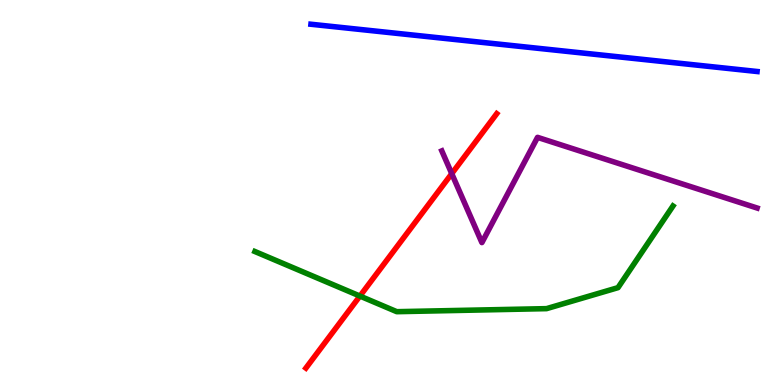[{'lines': ['blue', 'red'], 'intersections': []}, {'lines': ['green', 'red'], 'intersections': [{'x': 4.64, 'y': 2.31}]}, {'lines': ['purple', 'red'], 'intersections': [{'x': 5.83, 'y': 5.49}]}, {'lines': ['blue', 'green'], 'intersections': []}, {'lines': ['blue', 'purple'], 'intersections': []}, {'lines': ['green', 'purple'], 'intersections': []}]